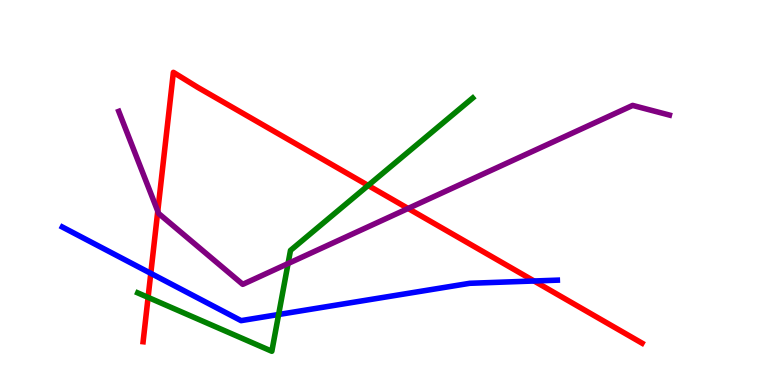[{'lines': ['blue', 'red'], 'intersections': [{'x': 1.95, 'y': 2.9}, {'x': 6.89, 'y': 2.7}]}, {'lines': ['green', 'red'], 'intersections': [{'x': 1.91, 'y': 2.28}, {'x': 4.75, 'y': 5.18}]}, {'lines': ['purple', 'red'], 'intersections': [{'x': 2.04, 'y': 4.51}, {'x': 5.27, 'y': 4.59}]}, {'lines': ['blue', 'green'], 'intersections': [{'x': 3.6, 'y': 1.83}]}, {'lines': ['blue', 'purple'], 'intersections': []}, {'lines': ['green', 'purple'], 'intersections': [{'x': 3.72, 'y': 3.15}]}]